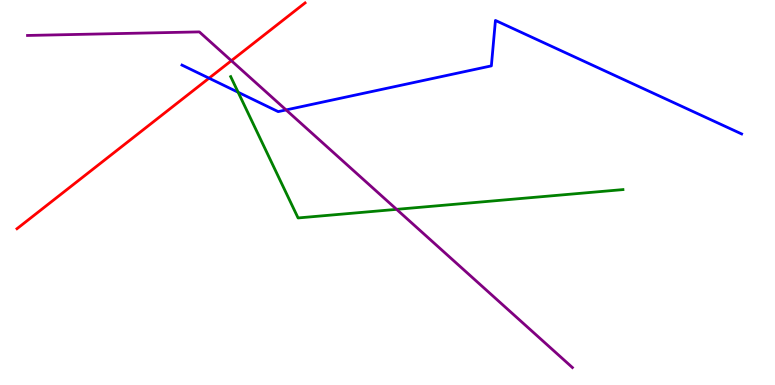[{'lines': ['blue', 'red'], 'intersections': [{'x': 2.7, 'y': 7.97}]}, {'lines': ['green', 'red'], 'intersections': []}, {'lines': ['purple', 'red'], 'intersections': [{'x': 2.99, 'y': 8.42}]}, {'lines': ['blue', 'green'], 'intersections': [{'x': 3.07, 'y': 7.6}]}, {'lines': ['blue', 'purple'], 'intersections': [{'x': 3.69, 'y': 7.14}]}, {'lines': ['green', 'purple'], 'intersections': [{'x': 5.12, 'y': 4.56}]}]